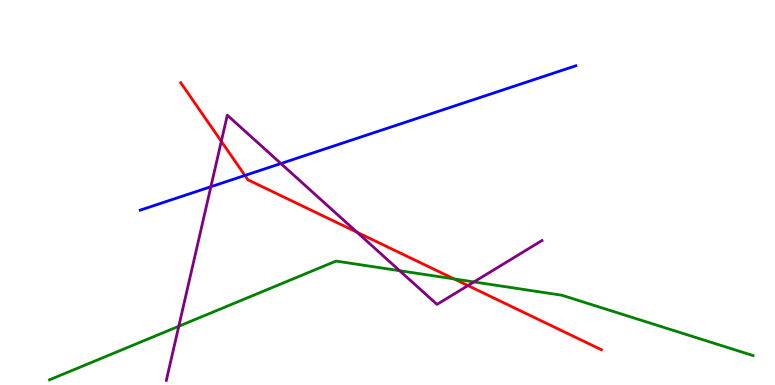[{'lines': ['blue', 'red'], 'intersections': [{'x': 3.16, 'y': 5.44}]}, {'lines': ['green', 'red'], 'intersections': [{'x': 5.86, 'y': 2.75}]}, {'lines': ['purple', 'red'], 'intersections': [{'x': 2.86, 'y': 6.33}, {'x': 4.61, 'y': 3.97}, {'x': 6.04, 'y': 2.58}]}, {'lines': ['blue', 'green'], 'intersections': []}, {'lines': ['blue', 'purple'], 'intersections': [{'x': 2.72, 'y': 5.15}, {'x': 3.62, 'y': 5.75}]}, {'lines': ['green', 'purple'], 'intersections': [{'x': 2.31, 'y': 1.53}, {'x': 5.16, 'y': 2.97}, {'x': 6.12, 'y': 2.68}]}]